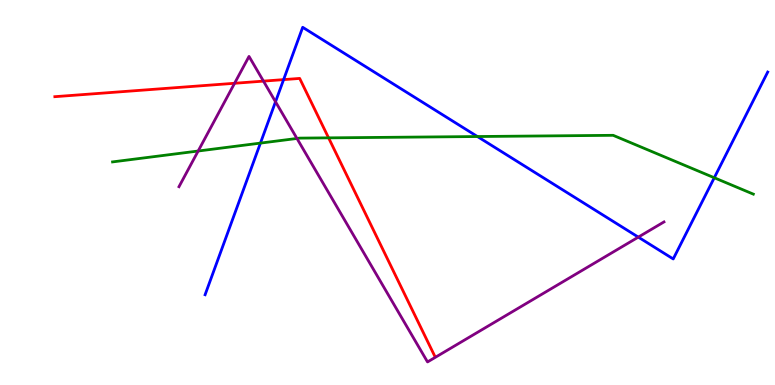[{'lines': ['blue', 'red'], 'intersections': [{'x': 3.66, 'y': 7.93}]}, {'lines': ['green', 'red'], 'intersections': [{'x': 4.24, 'y': 6.42}]}, {'lines': ['purple', 'red'], 'intersections': [{'x': 3.03, 'y': 7.84}, {'x': 3.4, 'y': 7.89}]}, {'lines': ['blue', 'green'], 'intersections': [{'x': 3.36, 'y': 6.28}, {'x': 6.16, 'y': 6.45}, {'x': 9.22, 'y': 5.38}]}, {'lines': ['blue', 'purple'], 'intersections': [{'x': 3.56, 'y': 7.36}, {'x': 8.24, 'y': 3.84}]}, {'lines': ['green', 'purple'], 'intersections': [{'x': 2.56, 'y': 6.08}, {'x': 3.83, 'y': 6.4}]}]